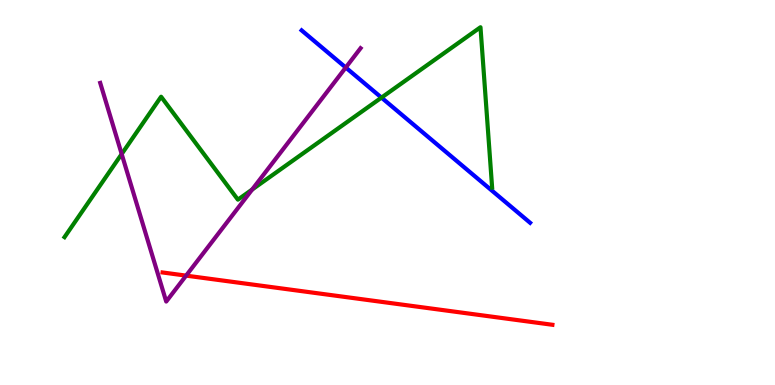[{'lines': ['blue', 'red'], 'intersections': []}, {'lines': ['green', 'red'], 'intersections': []}, {'lines': ['purple', 'red'], 'intersections': [{'x': 2.4, 'y': 2.84}]}, {'lines': ['blue', 'green'], 'intersections': [{'x': 4.92, 'y': 7.46}]}, {'lines': ['blue', 'purple'], 'intersections': [{'x': 4.46, 'y': 8.25}]}, {'lines': ['green', 'purple'], 'intersections': [{'x': 1.57, 'y': 6.0}, {'x': 3.25, 'y': 5.08}]}]